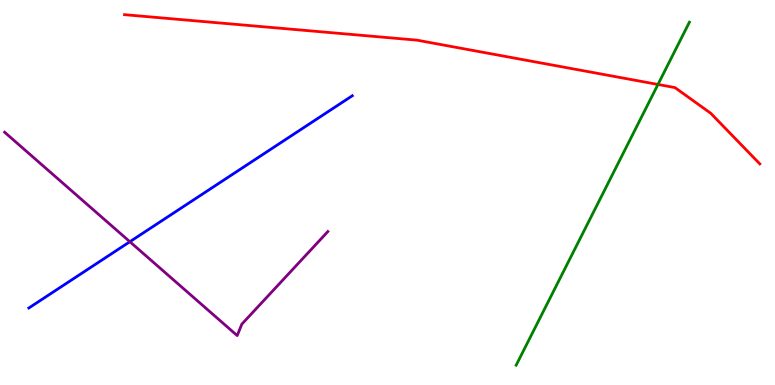[{'lines': ['blue', 'red'], 'intersections': []}, {'lines': ['green', 'red'], 'intersections': [{'x': 8.49, 'y': 7.81}]}, {'lines': ['purple', 'red'], 'intersections': []}, {'lines': ['blue', 'green'], 'intersections': []}, {'lines': ['blue', 'purple'], 'intersections': [{'x': 1.68, 'y': 3.72}]}, {'lines': ['green', 'purple'], 'intersections': []}]